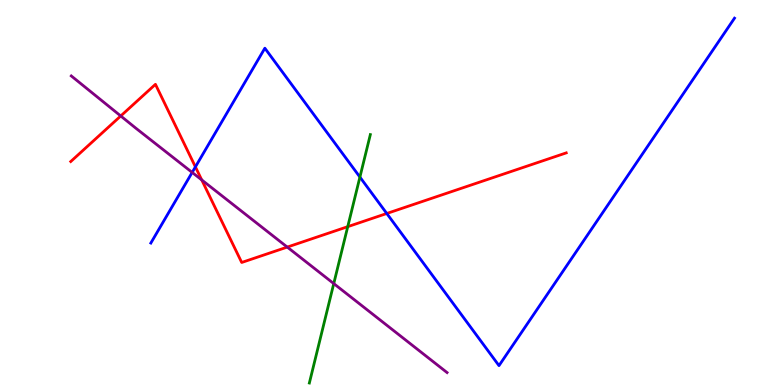[{'lines': ['blue', 'red'], 'intersections': [{'x': 2.52, 'y': 5.67}, {'x': 4.99, 'y': 4.45}]}, {'lines': ['green', 'red'], 'intersections': [{'x': 4.49, 'y': 4.11}]}, {'lines': ['purple', 'red'], 'intersections': [{'x': 1.56, 'y': 6.99}, {'x': 2.6, 'y': 5.33}, {'x': 3.71, 'y': 3.58}]}, {'lines': ['blue', 'green'], 'intersections': [{'x': 4.64, 'y': 5.4}]}, {'lines': ['blue', 'purple'], 'intersections': [{'x': 2.48, 'y': 5.52}]}, {'lines': ['green', 'purple'], 'intersections': [{'x': 4.31, 'y': 2.63}]}]